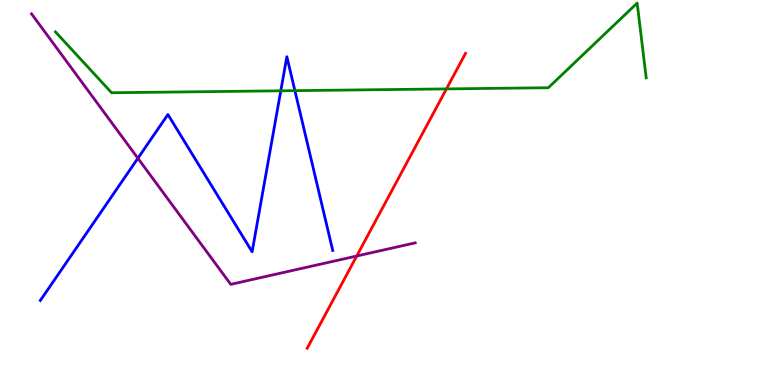[{'lines': ['blue', 'red'], 'intersections': []}, {'lines': ['green', 'red'], 'intersections': [{'x': 5.76, 'y': 7.69}]}, {'lines': ['purple', 'red'], 'intersections': [{'x': 4.6, 'y': 3.35}]}, {'lines': ['blue', 'green'], 'intersections': [{'x': 3.62, 'y': 7.64}, {'x': 3.81, 'y': 7.65}]}, {'lines': ['blue', 'purple'], 'intersections': [{'x': 1.78, 'y': 5.89}]}, {'lines': ['green', 'purple'], 'intersections': []}]